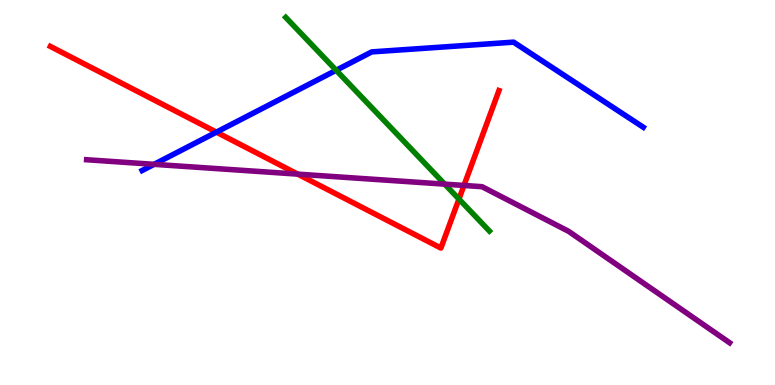[{'lines': ['blue', 'red'], 'intersections': [{'x': 2.79, 'y': 6.57}]}, {'lines': ['green', 'red'], 'intersections': [{'x': 5.92, 'y': 4.83}]}, {'lines': ['purple', 'red'], 'intersections': [{'x': 3.84, 'y': 5.48}, {'x': 5.99, 'y': 5.18}]}, {'lines': ['blue', 'green'], 'intersections': [{'x': 4.34, 'y': 8.17}]}, {'lines': ['blue', 'purple'], 'intersections': [{'x': 1.99, 'y': 5.73}]}, {'lines': ['green', 'purple'], 'intersections': [{'x': 5.74, 'y': 5.22}]}]